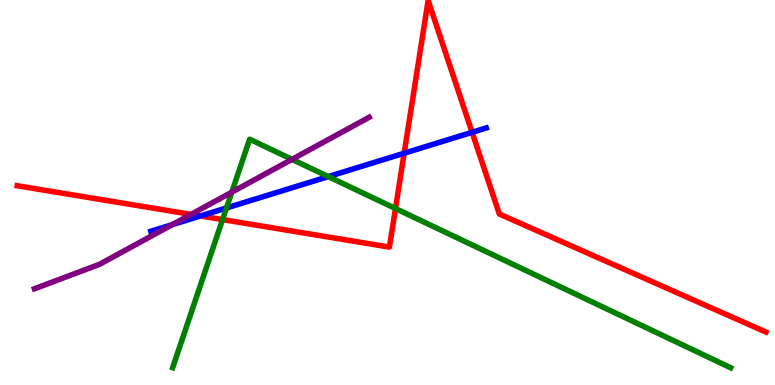[{'lines': ['blue', 'red'], 'intersections': [{'x': 2.59, 'y': 4.39}, {'x': 5.22, 'y': 6.02}, {'x': 6.09, 'y': 6.56}]}, {'lines': ['green', 'red'], 'intersections': [{'x': 2.87, 'y': 4.3}, {'x': 5.1, 'y': 4.58}]}, {'lines': ['purple', 'red'], 'intersections': [{'x': 2.47, 'y': 4.43}]}, {'lines': ['blue', 'green'], 'intersections': [{'x': 2.92, 'y': 4.6}, {'x': 4.24, 'y': 5.41}]}, {'lines': ['blue', 'purple'], 'intersections': [{'x': 2.22, 'y': 4.16}]}, {'lines': ['green', 'purple'], 'intersections': [{'x': 2.99, 'y': 5.01}, {'x': 3.77, 'y': 5.86}]}]